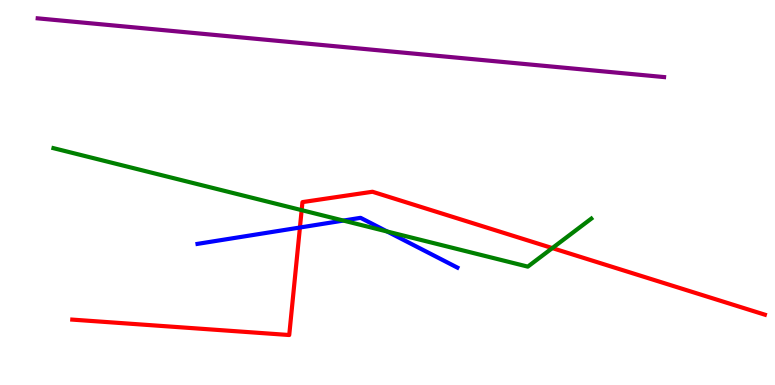[{'lines': ['blue', 'red'], 'intersections': [{'x': 3.87, 'y': 4.09}]}, {'lines': ['green', 'red'], 'intersections': [{'x': 3.89, 'y': 4.54}, {'x': 7.13, 'y': 3.56}]}, {'lines': ['purple', 'red'], 'intersections': []}, {'lines': ['blue', 'green'], 'intersections': [{'x': 4.43, 'y': 4.27}, {'x': 5.0, 'y': 3.99}]}, {'lines': ['blue', 'purple'], 'intersections': []}, {'lines': ['green', 'purple'], 'intersections': []}]